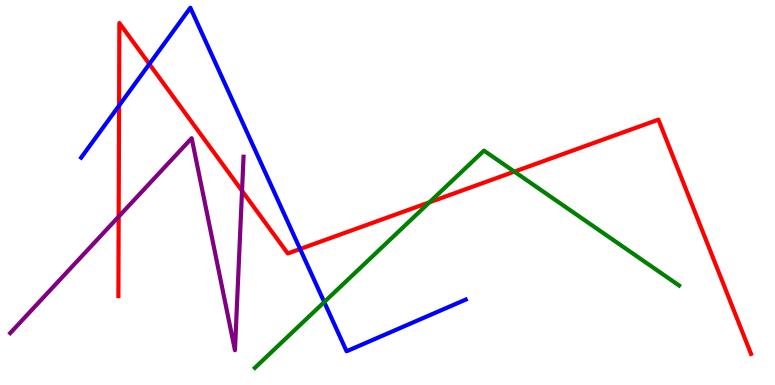[{'lines': ['blue', 'red'], 'intersections': [{'x': 1.54, 'y': 7.26}, {'x': 1.93, 'y': 8.34}, {'x': 3.87, 'y': 3.53}]}, {'lines': ['green', 'red'], 'intersections': [{'x': 5.54, 'y': 4.75}, {'x': 6.64, 'y': 5.54}]}, {'lines': ['purple', 'red'], 'intersections': [{'x': 1.53, 'y': 4.37}, {'x': 3.12, 'y': 5.04}]}, {'lines': ['blue', 'green'], 'intersections': [{'x': 4.18, 'y': 2.15}]}, {'lines': ['blue', 'purple'], 'intersections': []}, {'lines': ['green', 'purple'], 'intersections': []}]